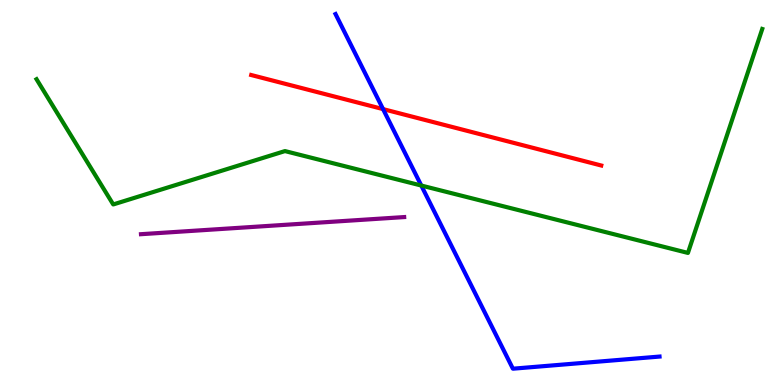[{'lines': ['blue', 'red'], 'intersections': [{'x': 4.94, 'y': 7.17}]}, {'lines': ['green', 'red'], 'intersections': []}, {'lines': ['purple', 'red'], 'intersections': []}, {'lines': ['blue', 'green'], 'intersections': [{'x': 5.44, 'y': 5.18}]}, {'lines': ['blue', 'purple'], 'intersections': []}, {'lines': ['green', 'purple'], 'intersections': []}]